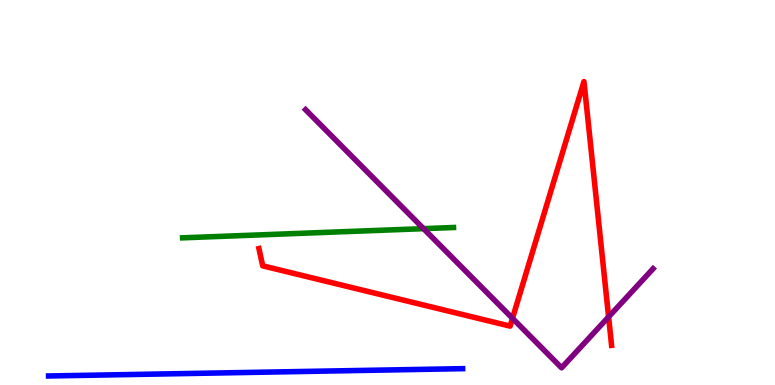[{'lines': ['blue', 'red'], 'intersections': []}, {'lines': ['green', 'red'], 'intersections': []}, {'lines': ['purple', 'red'], 'intersections': [{'x': 6.61, 'y': 1.73}, {'x': 7.85, 'y': 1.77}]}, {'lines': ['blue', 'green'], 'intersections': []}, {'lines': ['blue', 'purple'], 'intersections': []}, {'lines': ['green', 'purple'], 'intersections': [{'x': 5.47, 'y': 4.06}]}]